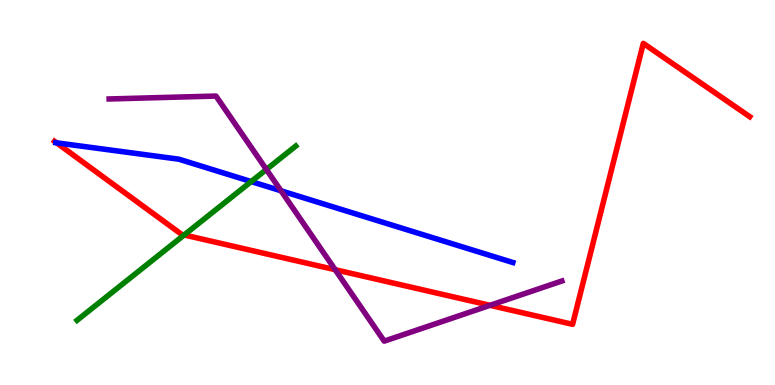[{'lines': ['blue', 'red'], 'intersections': [{'x': 0.73, 'y': 6.29}]}, {'lines': ['green', 'red'], 'intersections': [{'x': 2.38, 'y': 3.9}]}, {'lines': ['purple', 'red'], 'intersections': [{'x': 4.33, 'y': 2.99}, {'x': 6.32, 'y': 2.07}]}, {'lines': ['blue', 'green'], 'intersections': [{'x': 3.24, 'y': 5.28}]}, {'lines': ['blue', 'purple'], 'intersections': [{'x': 3.63, 'y': 5.04}]}, {'lines': ['green', 'purple'], 'intersections': [{'x': 3.44, 'y': 5.6}]}]